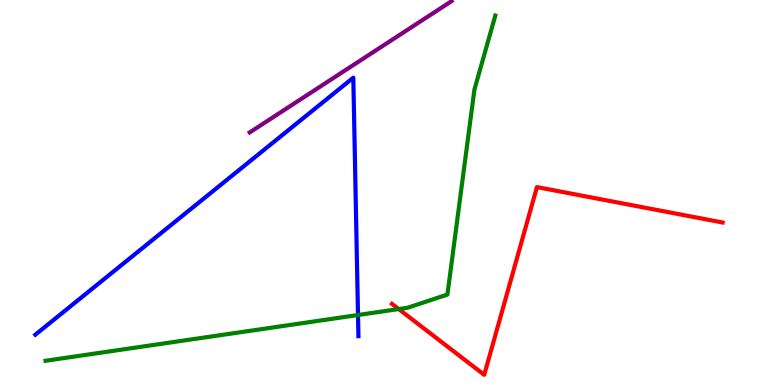[{'lines': ['blue', 'red'], 'intersections': []}, {'lines': ['green', 'red'], 'intersections': [{'x': 5.14, 'y': 1.97}]}, {'lines': ['purple', 'red'], 'intersections': []}, {'lines': ['blue', 'green'], 'intersections': [{'x': 4.62, 'y': 1.82}]}, {'lines': ['blue', 'purple'], 'intersections': []}, {'lines': ['green', 'purple'], 'intersections': []}]